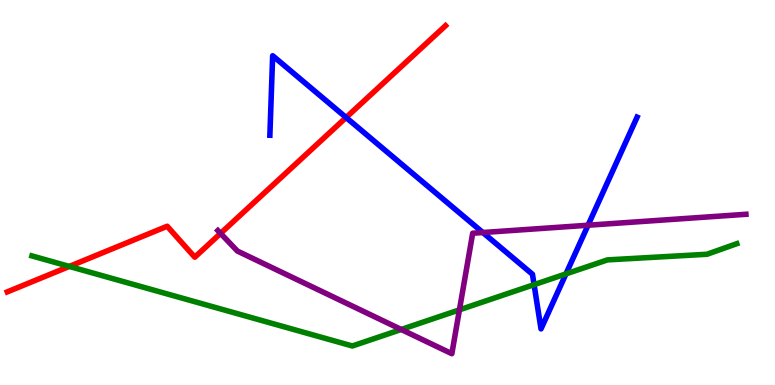[{'lines': ['blue', 'red'], 'intersections': [{'x': 4.47, 'y': 6.95}]}, {'lines': ['green', 'red'], 'intersections': [{'x': 0.895, 'y': 3.08}]}, {'lines': ['purple', 'red'], 'intersections': [{'x': 2.85, 'y': 3.94}]}, {'lines': ['blue', 'green'], 'intersections': [{'x': 6.89, 'y': 2.61}, {'x': 7.3, 'y': 2.89}]}, {'lines': ['blue', 'purple'], 'intersections': [{'x': 6.23, 'y': 3.96}, {'x': 7.59, 'y': 4.15}]}, {'lines': ['green', 'purple'], 'intersections': [{'x': 5.18, 'y': 1.44}, {'x': 5.93, 'y': 1.95}]}]